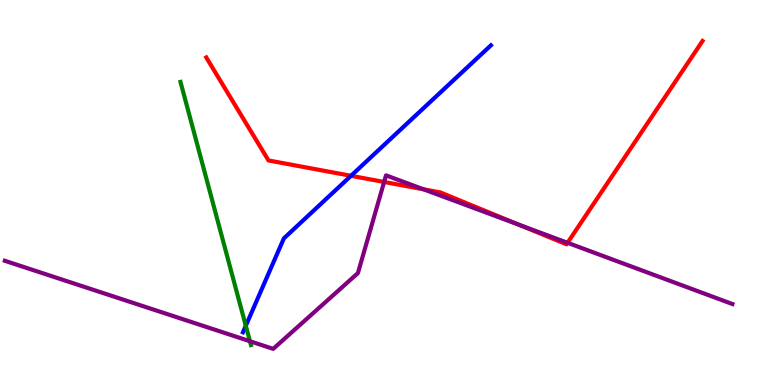[{'lines': ['blue', 'red'], 'intersections': [{'x': 4.53, 'y': 5.43}]}, {'lines': ['green', 'red'], 'intersections': []}, {'lines': ['purple', 'red'], 'intersections': [{'x': 4.96, 'y': 5.27}, {'x': 5.47, 'y': 5.08}, {'x': 6.69, 'y': 4.16}, {'x': 7.32, 'y': 3.69}]}, {'lines': ['blue', 'green'], 'intersections': [{'x': 3.17, 'y': 1.54}]}, {'lines': ['blue', 'purple'], 'intersections': []}, {'lines': ['green', 'purple'], 'intersections': [{'x': 3.22, 'y': 1.14}]}]